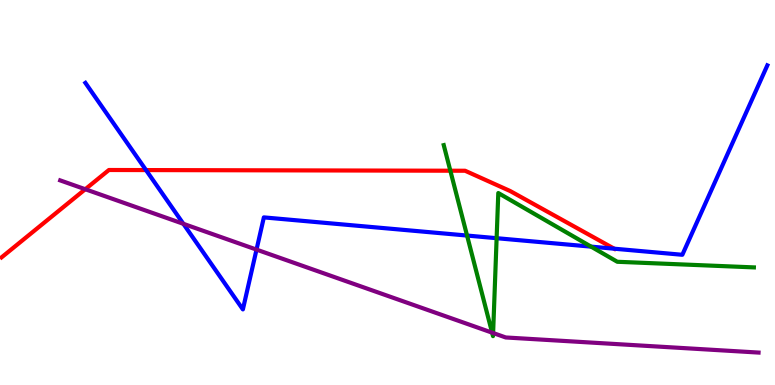[{'lines': ['blue', 'red'], 'intersections': [{'x': 1.88, 'y': 5.58}, {'x': 7.93, 'y': 3.54}]}, {'lines': ['green', 'red'], 'intersections': [{'x': 5.81, 'y': 5.57}]}, {'lines': ['purple', 'red'], 'intersections': [{'x': 1.1, 'y': 5.08}]}, {'lines': ['blue', 'green'], 'intersections': [{'x': 6.03, 'y': 3.88}, {'x': 6.41, 'y': 3.81}, {'x': 7.63, 'y': 3.59}]}, {'lines': ['blue', 'purple'], 'intersections': [{'x': 2.37, 'y': 4.19}, {'x': 3.31, 'y': 3.52}]}, {'lines': ['green', 'purple'], 'intersections': [{'x': 6.35, 'y': 1.36}, {'x': 6.36, 'y': 1.35}]}]